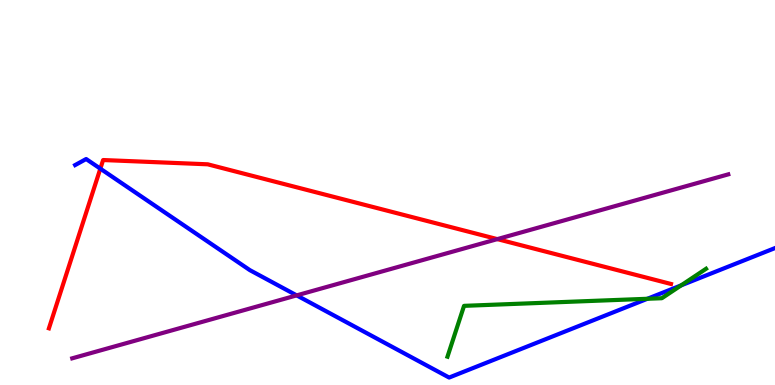[{'lines': ['blue', 'red'], 'intersections': [{'x': 1.29, 'y': 5.62}]}, {'lines': ['green', 'red'], 'intersections': []}, {'lines': ['purple', 'red'], 'intersections': [{'x': 6.42, 'y': 3.79}]}, {'lines': ['blue', 'green'], 'intersections': [{'x': 8.35, 'y': 2.24}, {'x': 8.79, 'y': 2.59}]}, {'lines': ['blue', 'purple'], 'intersections': [{'x': 3.83, 'y': 2.33}]}, {'lines': ['green', 'purple'], 'intersections': []}]